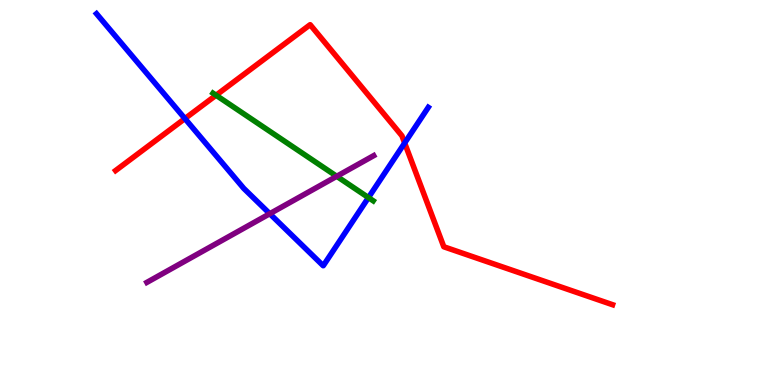[{'lines': ['blue', 'red'], 'intersections': [{'x': 2.39, 'y': 6.92}, {'x': 5.22, 'y': 6.29}]}, {'lines': ['green', 'red'], 'intersections': [{'x': 2.79, 'y': 7.53}]}, {'lines': ['purple', 'red'], 'intersections': []}, {'lines': ['blue', 'green'], 'intersections': [{'x': 4.75, 'y': 4.87}]}, {'lines': ['blue', 'purple'], 'intersections': [{'x': 3.48, 'y': 4.45}]}, {'lines': ['green', 'purple'], 'intersections': [{'x': 4.35, 'y': 5.42}]}]